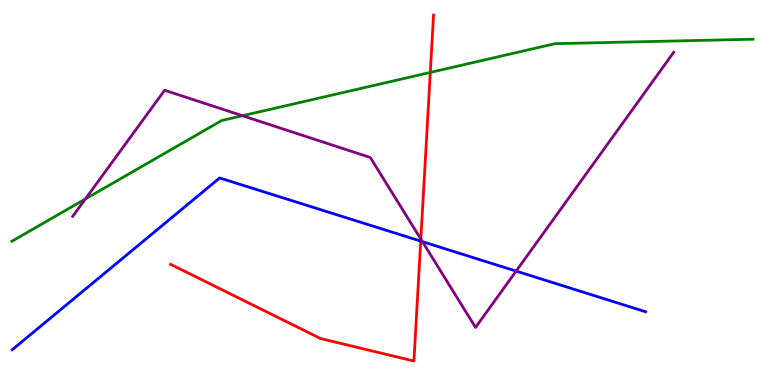[{'lines': ['blue', 'red'], 'intersections': [{'x': 5.43, 'y': 3.74}]}, {'lines': ['green', 'red'], 'intersections': [{'x': 5.55, 'y': 8.12}]}, {'lines': ['purple', 'red'], 'intersections': [{'x': 5.43, 'y': 3.79}]}, {'lines': ['blue', 'green'], 'intersections': []}, {'lines': ['blue', 'purple'], 'intersections': [{'x': 5.45, 'y': 3.72}, {'x': 6.66, 'y': 2.96}]}, {'lines': ['green', 'purple'], 'intersections': [{'x': 1.1, 'y': 4.83}, {'x': 3.13, 'y': 6.99}]}]